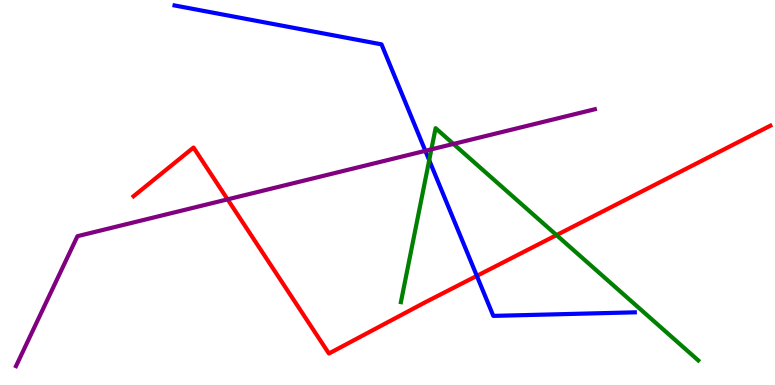[{'lines': ['blue', 'red'], 'intersections': [{'x': 6.15, 'y': 2.83}]}, {'lines': ['green', 'red'], 'intersections': [{'x': 7.18, 'y': 3.89}]}, {'lines': ['purple', 'red'], 'intersections': [{'x': 2.94, 'y': 4.82}]}, {'lines': ['blue', 'green'], 'intersections': [{'x': 5.54, 'y': 5.84}]}, {'lines': ['blue', 'purple'], 'intersections': [{'x': 5.49, 'y': 6.08}]}, {'lines': ['green', 'purple'], 'intersections': [{'x': 5.57, 'y': 6.12}, {'x': 5.85, 'y': 6.26}]}]